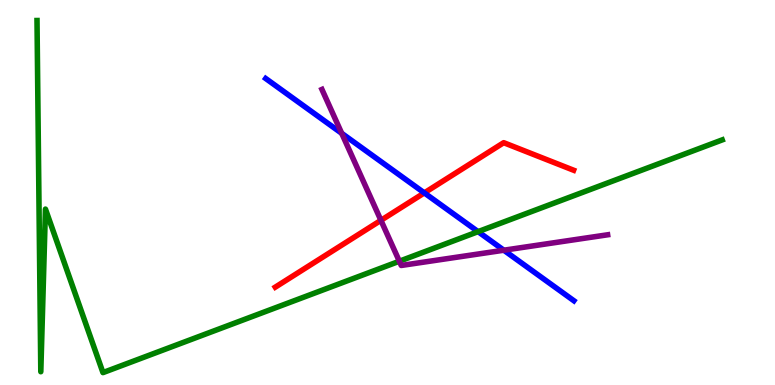[{'lines': ['blue', 'red'], 'intersections': [{'x': 5.48, 'y': 4.99}]}, {'lines': ['green', 'red'], 'intersections': []}, {'lines': ['purple', 'red'], 'intersections': [{'x': 4.92, 'y': 4.28}]}, {'lines': ['blue', 'green'], 'intersections': [{'x': 6.17, 'y': 3.98}]}, {'lines': ['blue', 'purple'], 'intersections': [{'x': 4.41, 'y': 6.54}, {'x': 6.5, 'y': 3.5}]}, {'lines': ['green', 'purple'], 'intersections': [{'x': 5.15, 'y': 3.21}]}]